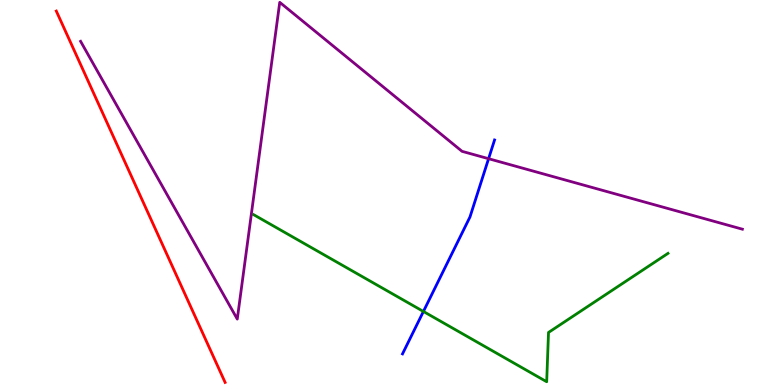[{'lines': ['blue', 'red'], 'intersections': []}, {'lines': ['green', 'red'], 'intersections': []}, {'lines': ['purple', 'red'], 'intersections': []}, {'lines': ['blue', 'green'], 'intersections': [{'x': 5.46, 'y': 1.91}]}, {'lines': ['blue', 'purple'], 'intersections': [{'x': 6.3, 'y': 5.88}]}, {'lines': ['green', 'purple'], 'intersections': []}]